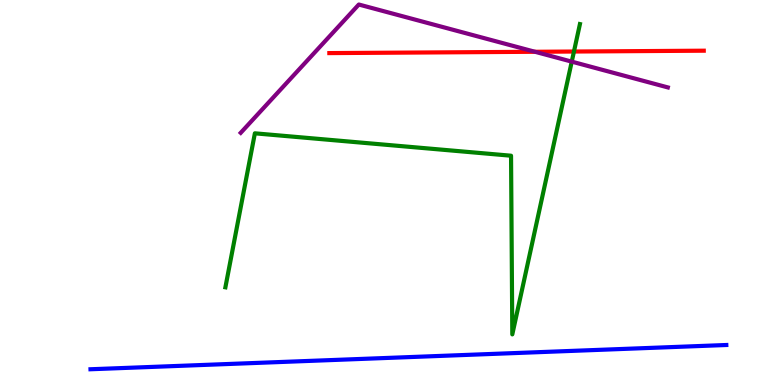[{'lines': ['blue', 'red'], 'intersections': []}, {'lines': ['green', 'red'], 'intersections': [{'x': 7.41, 'y': 8.66}]}, {'lines': ['purple', 'red'], 'intersections': [{'x': 6.9, 'y': 8.66}]}, {'lines': ['blue', 'green'], 'intersections': []}, {'lines': ['blue', 'purple'], 'intersections': []}, {'lines': ['green', 'purple'], 'intersections': [{'x': 7.38, 'y': 8.4}]}]